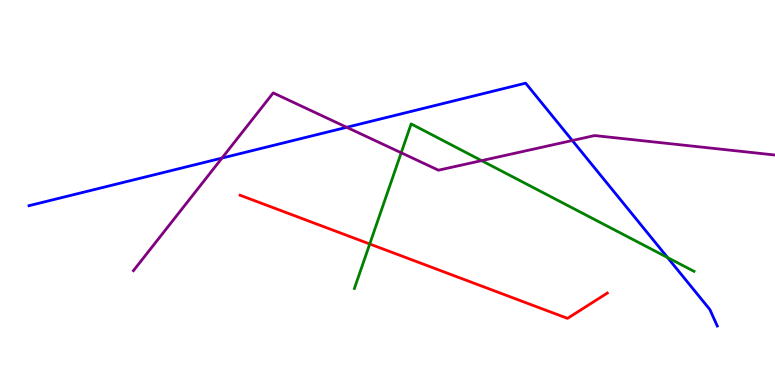[{'lines': ['blue', 'red'], 'intersections': []}, {'lines': ['green', 'red'], 'intersections': [{'x': 4.77, 'y': 3.66}]}, {'lines': ['purple', 'red'], 'intersections': []}, {'lines': ['blue', 'green'], 'intersections': [{'x': 8.61, 'y': 3.31}]}, {'lines': ['blue', 'purple'], 'intersections': [{'x': 2.86, 'y': 5.89}, {'x': 4.47, 'y': 6.69}, {'x': 7.38, 'y': 6.35}]}, {'lines': ['green', 'purple'], 'intersections': [{'x': 5.18, 'y': 6.03}, {'x': 6.21, 'y': 5.83}]}]